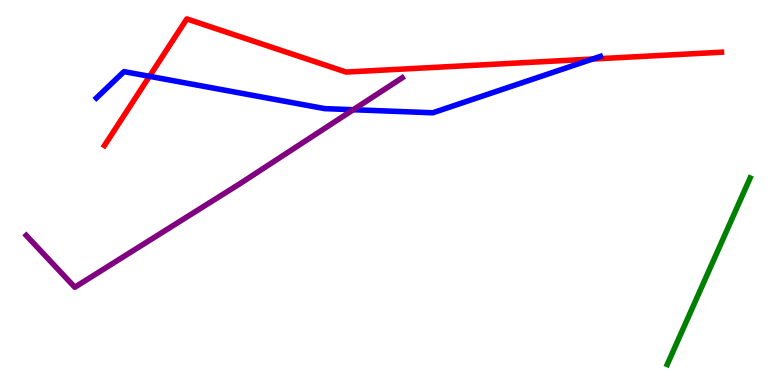[{'lines': ['blue', 'red'], 'intersections': [{'x': 1.93, 'y': 8.02}, {'x': 7.65, 'y': 8.47}]}, {'lines': ['green', 'red'], 'intersections': []}, {'lines': ['purple', 'red'], 'intersections': []}, {'lines': ['blue', 'green'], 'intersections': []}, {'lines': ['blue', 'purple'], 'intersections': [{'x': 4.56, 'y': 7.15}]}, {'lines': ['green', 'purple'], 'intersections': []}]